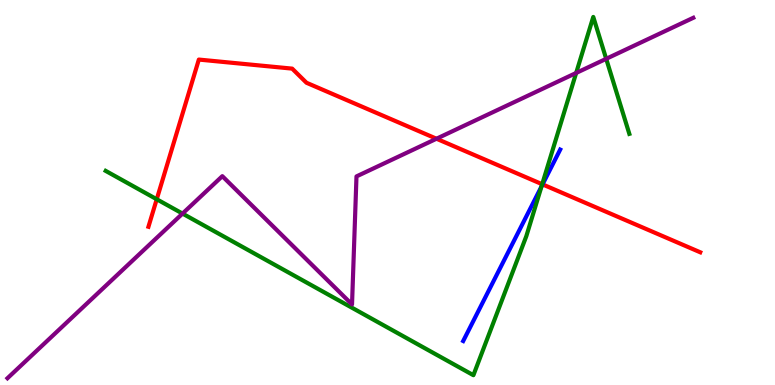[{'lines': ['blue', 'red'], 'intersections': [{'x': 7.0, 'y': 5.21}]}, {'lines': ['green', 'red'], 'intersections': [{'x': 2.02, 'y': 4.82}, {'x': 7.0, 'y': 5.21}]}, {'lines': ['purple', 'red'], 'intersections': [{'x': 5.63, 'y': 6.4}]}, {'lines': ['blue', 'green'], 'intersections': [{'x': 6.99, 'y': 5.16}]}, {'lines': ['blue', 'purple'], 'intersections': []}, {'lines': ['green', 'purple'], 'intersections': [{'x': 2.36, 'y': 4.45}, {'x': 7.43, 'y': 8.1}, {'x': 7.82, 'y': 8.47}]}]